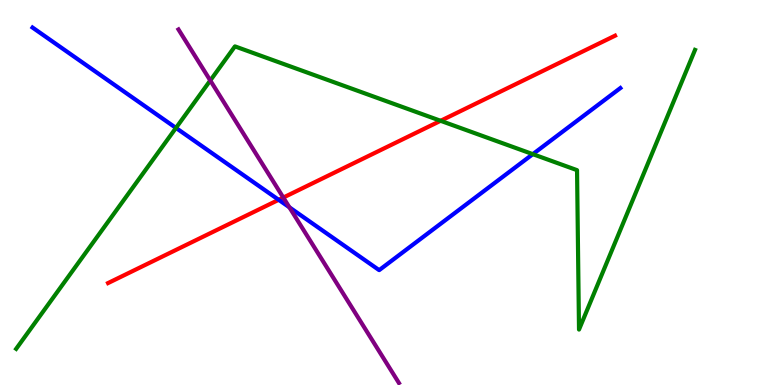[{'lines': ['blue', 'red'], 'intersections': [{'x': 3.6, 'y': 4.81}]}, {'lines': ['green', 'red'], 'intersections': [{'x': 5.69, 'y': 6.86}]}, {'lines': ['purple', 'red'], 'intersections': [{'x': 3.66, 'y': 4.87}]}, {'lines': ['blue', 'green'], 'intersections': [{'x': 2.27, 'y': 6.68}, {'x': 6.87, 'y': 6.0}]}, {'lines': ['blue', 'purple'], 'intersections': [{'x': 3.73, 'y': 4.62}]}, {'lines': ['green', 'purple'], 'intersections': [{'x': 2.71, 'y': 7.91}]}]